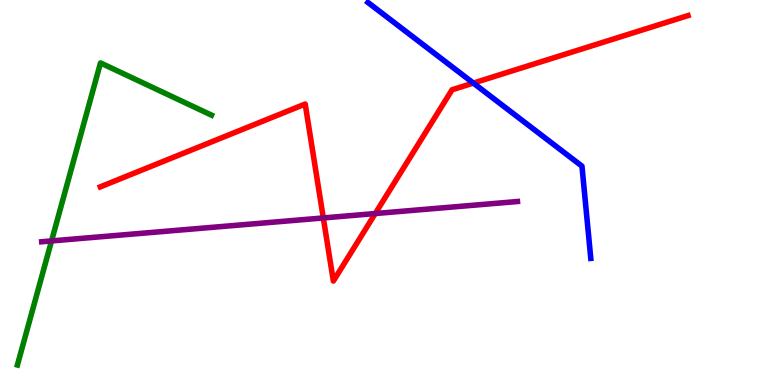[{'lines': ['blue', 'red'], 'intersections': [{'x': 6.11, 'y': 7.84}]}, {'lines': ['green', 'red'], 'intersections': []}, {'lines': ['purple', 'red'], 'intersections': [{'x': 4.17, 'y': 4.34}, {'x': 4.84, 'y': 4.45}]}, {'lines': ['blue', 'green'], 'intersections': []}, {'lines': ['blue', 'purple'], 'intersections': []}, {'lines': ['green', 'purple'], 'intersections': [{'x': 0.665, 'y': 3.74}]}]